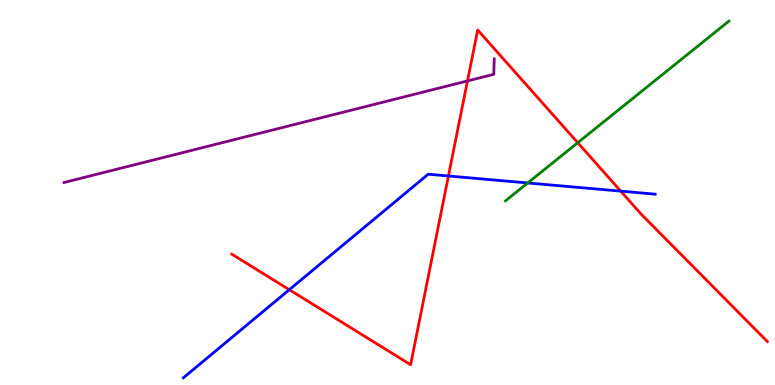[{'lines': ['blue', 'red'], 'intersections': [{'x': 3.73, 'y': 2.48}, {'x': 5.79, 'y': 5.43}, {'x': 8.01, 'y': 5.04}]}, {'lines': ['green', 'red'], 'intersections': [{'x': 7.45, 'y': 6.29}]}, {'lines': ['purple', 'red'], 'intersections': [{'x': 6.03, 'y': 7.9}]}, {'lines': ['blue', 'green'], 'intersections': [{'x': 6.81, 'y': 5.25}]}, {'lines': ['blue', 'purple'], 'intersections': []}, {'lines': ['green', 'purple'], 'intersections': []}]